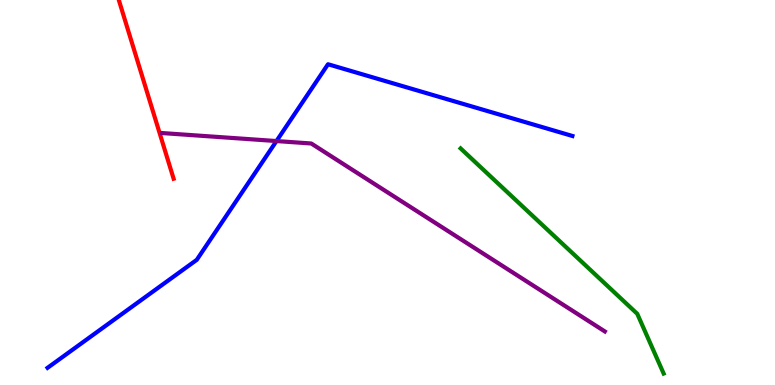[{'lines': ['blue', 'red'], 'intersections': []}, {'lines': ['green', 'red'], 'intersections': []}, {'lines': ['purple', 'red'], 'intersections': []}, {'lines': ['blue', 'green'], 'intersections': []}, {'lines': ['blue', 'purple'], 'intersections': [{'x': 3.57, 'y': 6.34}]}, {'lines': ['green', 'purple'], 'intersections': []}]